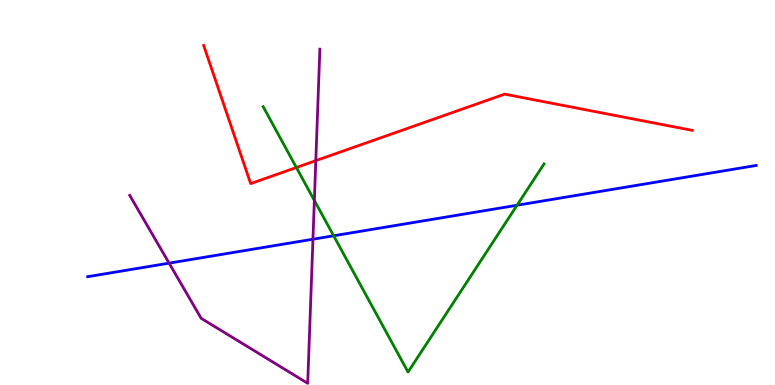[{'lines': ['blue', 'red'], 'intersections': []}, {'lines': ['green', 'red'], 'intersections': [{'x': 3.82, 'y': 5.65}]}, {'lines': ['purple', 'red'], 'intersections': [{'x': 4.07, 'y': 5.83}]}, {'lines': ['blue', 'green'], 'intersections': [{'x': 4.31, 'y': 3.88}, {'x': 6.67, 'y': 4.67}]}, {'lines': ['blue', 'purple'], 'intersections': [{'x': 2.18, 'y': 3.17}, {'x': 4.04, 'y': 3.79}]}, {'lines': ['green', 'purple'], 'intersections': [{'x': 4.06, 'y': 4.79}]}]